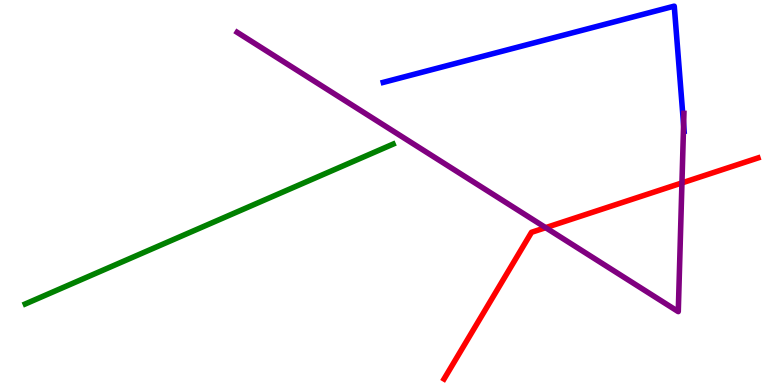[{'lines': ['blue', 'red'], 'intersections': []}, {'lines': ['green', 'red'], 'intersections': []}, {'lines': ['purple', 'red'], 'intersections': [{'x': 7.04, 'y': 4.09}, {'x': 8.8, 'y': 5.25}]}, {'lines': ['blue', 'green'], 'intersections': []}, {'lines': ['blue', 'purple'], 'intersections': [{'x': 8.82, 'y': 6.76}]}, {'lines': ['green', 'purple'], 'intersections': []}]